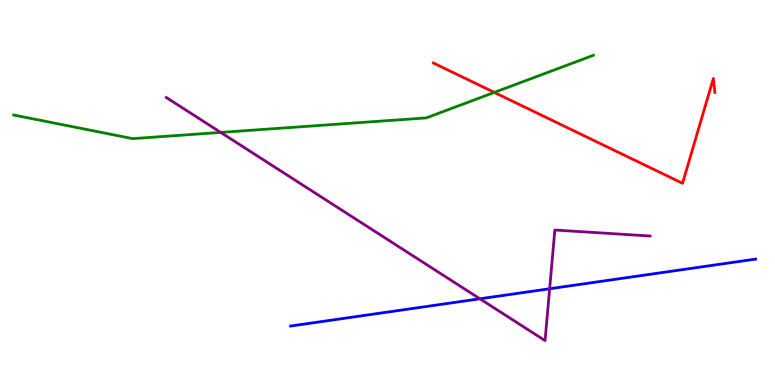[{'lines': ['blue', 'red'], 'intersections': []}, {'lines': ['green', 'red'], 'intersections': [{'x': 6.38, 'y': 7.6}]}, {'lines': ['purple', 'red'], 'intersections': []}, {'lines': ['blue', 'green'], 'intersections': []}, {'lines': ['blue', 'purple'], 'intersections': [{'x': 6.19, 'y': 2.24}, {'x': 7.09, 'y': 2.5}]}, {'lines': ['green', 'purple'], 'intersections': [{'x': 2.85, 'y': 6.56}]}]